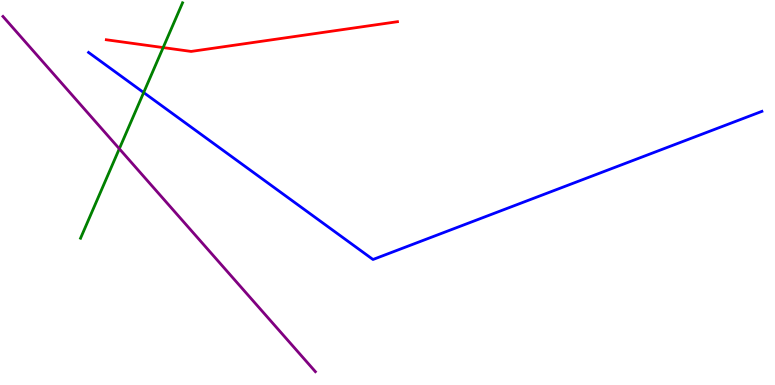[{'lines': ['blue', 'red'], 'intersections': []}, {'lines': ['green', 'red'], 'intersections': [{'x': 2.11, 'y': 8.76}]}, {'lines': ['purple', 'red'], 'intersections': []}, {'lines': ['blue', 'green'], 'intersections': [{'x': 1.85, 'y': 7.6}]}, {'lines': ['blue', 'purple'], 'intersections': []}, {'lines': ['green', 'purple'], 'intersections': [{'x': 1.54, 'y': 6.14}]}]